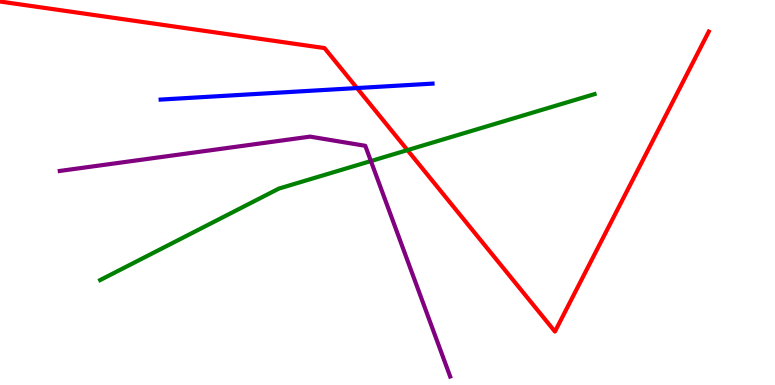[{'lines': ['blue', 'red'], 'intersections': [{'x': 4.61, 'y': 7.71}]}, {'lines': ['green', 'red'], 'intersections': [{'x': 5.26, 'y': 6.1}]}, {'lines': ['purple', 'red'], 'intersections': []}, {'lines': ['blue', 'green'], 'intersections': []}, {'lines': ['blue', 'purple'], 'intersections': []}, {'lines': ['green', 'purple'], 'intersections': [{'x': 4.79, 'y': 5.82}]}]